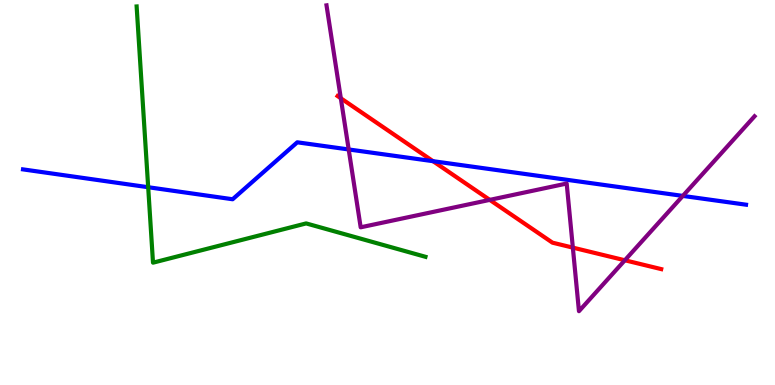[{'lines': ['blue', 'red'], 'intersections': [{'x': 5.59, 'y': 5.81}]}, {'lines': ['green', 'red'], 'intersections': []}, {'lines': ['purple', 'red'], 'intersections': [{'x': 4.4, 'y': 7.45}, {'x': 6.32, 'y': 4.81}, {'x': 7.39, 'y': 3.57}, {'x': 8.06, 'y': 3.24}]}, {'lines': ['blue', 'green'], 'intersections': [{'x': 1.91, 'y': 5.14}]}, {'lines': ['blue', 'purple'], 'intersections': [{'x': 4.5, 'y': 6.12}, {'x': 8.81, 'y': 4.91}]}, {'lines': ['green', 'purple'], 'intersections': []}]